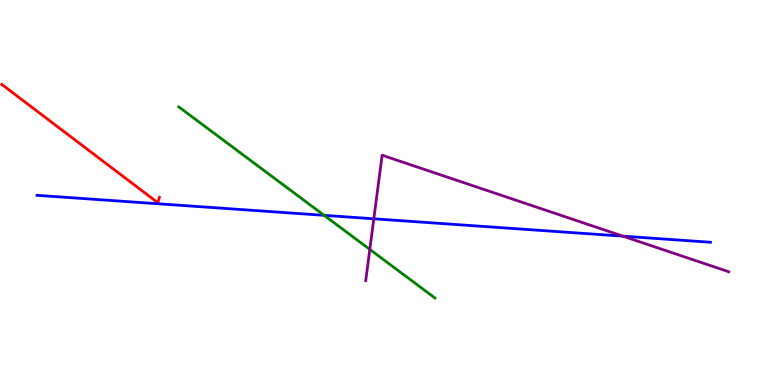[{'lines': ['blue', 'red'], 'intersections': []}, {'lines': ['green', 'red'], 'intersections': []}, {'lines': ['purple', 'red'], 'intersections': []}, {'lines': ['blue', 'green'], 'intersections': [{'x': 4.18, 'y': 4.41}]}, {'lines': ['blue', 'purple'], 'intersections': [{'x': 4.82, 'y': 4.32}, {'x': 8.04, 'y': 3.87}]}, {'lines': ['green', 'purple'], 'intersections': [{'x': 4.77, 'y': 3.52}]}]